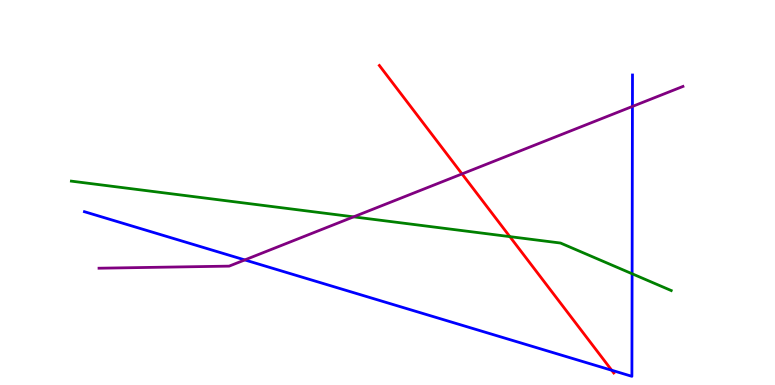[{'lines': ['blue', 'red'], 'intersections': [{'x': 7.89, 'y': 0.383}]}, {'lines': ['green', 'red'], 'intersections': [{'x': 6.58, 'y': 3.85}]}, {'lines': ['purple', 'red'], 'intersections': [{'x': 5.96, 'y': 5.48}]}, {'lines': ['blue', 'green'], 'intersections': [{'x': 8.16, 'y': 2.89}]}, {'lines': ['blue', 'purple'], 'intersections': [{'x': 3.16, 'y': 3.25}, {'x': 8.16, 'y': 7.24}]}, {'lines': ['green', 'purple'], 'intersections': [{'x': 4.56, 'y': 4.37}]}]